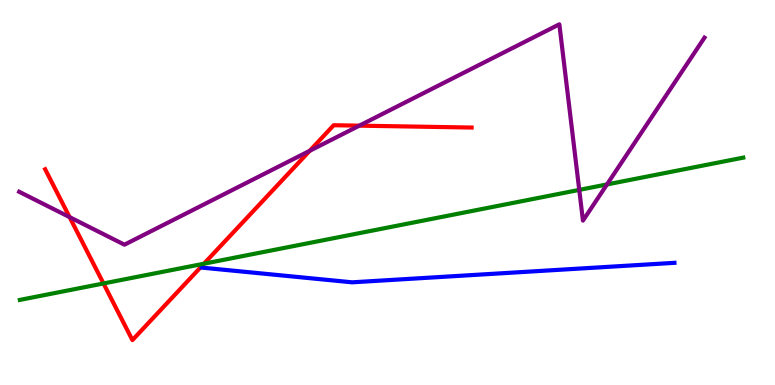[{'lines': ['blue', 'red'], 'intersections': []}, {'lines': ['green', 'red'], 'intersections': [{'x': 1.34, 'y': 2.64}, {'x': 2.63, 'y': 3.15}]}, {'lines': ['purple', 'red'], 'intersections': [{'x': 0.898, 'y': 4.36}, {'x': 4.0, 'y': 6.08}, {'x': 4.64, 'y': 6.74}]}, {'lines': ['blue', 'green'], 'intersections': []}, {'lines': ['blue', 'purple'], 'intersections': []}, {'lines': ['green', 'purple'], 'intersections': [{'x': 7.47, 'y': 5.07}, {'x': 7.83, 'y': 5.21}]}]